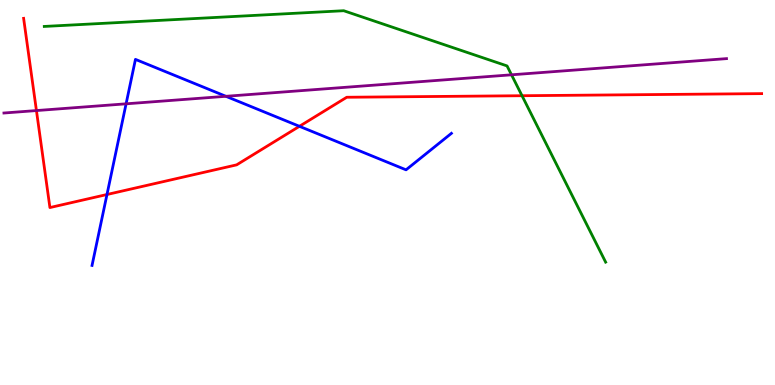[{'lines': ['blue', 'red'], 'intersections': [{'x': 1.38, 'y': 4.95}, {'x': 3.86, 'y': 6.72}]}, {'lines': ['green', 'red'], 'intersections': [{'x': 6.74, 'y': 7.51}]}, {'lines': ['purple', 'red'], 'intersections': [{'x': 0.47, 'y': 7.13}]}, {'lines': ['blue', 'green'], 'intersections': []}, {'lines': ['blue', 'purple'], 'intersections': [{'x': 1.63, 'y': 7.3}, {'x': 2.92, 'y': 7.5}]}, {'lines': ['green', 'purple'], 'intersections': [{'x': 6.6, 'y': 8.06}]}]